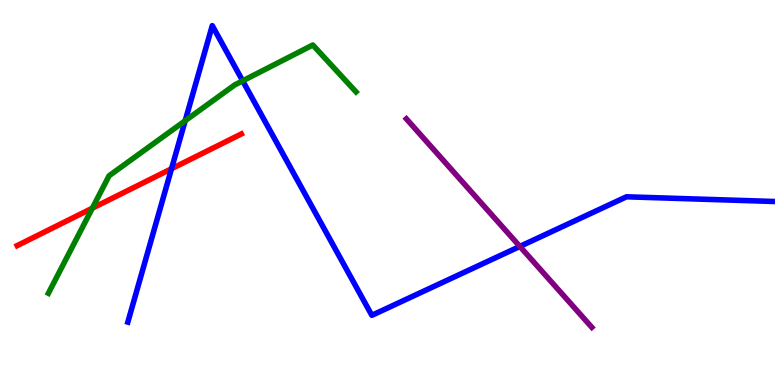[{'lines': ['blue', 'red'], 'intersections': [{'x': 2.21, 'y': 5.62}]}, {'lines': ['green', 'red'], 'intersections': [{'x': 1.19, 'y': 4.59}]}, {'lines': ['purple', 'red'], 'intersections': []}, {'lines': ['blue', 'green'], 'intersections': [{'x': 2.39, 'y': 6.86}, {'x': 3.13, 'y': 7.9}]}, {'lines': ['blue', 'purple'], 'intersections': [{'x': 6.71, 'y': 3.6}]}, {'lines': ['green', 'purple'], 'intersections': []}]